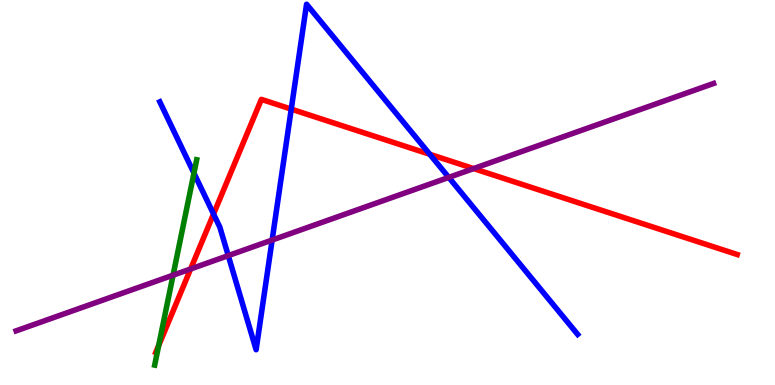[{'lines': ['blue', 'red'], 'intersections': [{'x': 2.76, 'y': 4.44}, {'x': 3.76, 'y': 7.17}, {'x': 5.55, 'y': 5.99}]}, {'lines': ['green', 'red'], 'intersections': [{'x': 2.05, 'y': 1.03}]}, {'lines': ['purple', 'red'], 'intersections': [{'x': 2.46, 'y': 3.01}, {'x': 6.11, 'y': 5.62}]}, {'lines': ['blue', 'green'], 'intersections': [{'x': 2.5, 'y': 5.5}]}, {'lines': ['blue', 'purple'], 'intersections': [{'x': 2.95, 'y': 3.36}, {'x': 3.51, 'y': 3.76}, {'x': 5.79, 'y': 5.39}]}, {'lines': ['green', 'purple'], 'intersections': [{'x': 2.23, 'y': 2.85}]}]